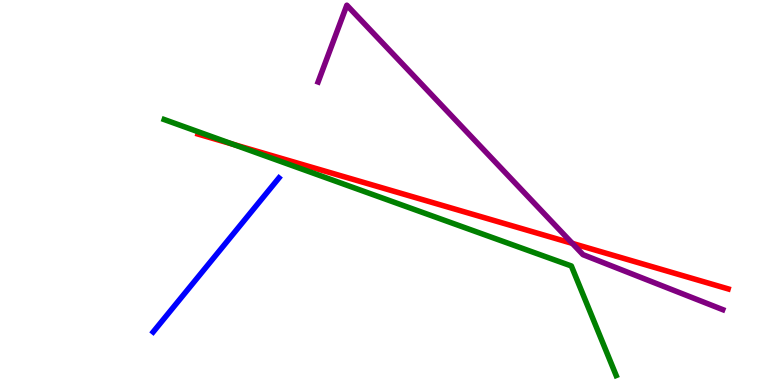[{'lines': ['blue', 'red'], 'intersections': []}, {'lines': ['green', 'red'], 'intersections': [{'x': 3.01, 'y': 6.25}]}, {'lines': ['purple', 'red'], 'intersections': [{'x': 7.38, 'y': 3.68}]}, {'lines': ['blue', 'green'], 'intersections': []}, {'lines': ['blue', 'purple'], 'intersections': []}, {'lines': ['green', 'purple'], 'intersections': []}]